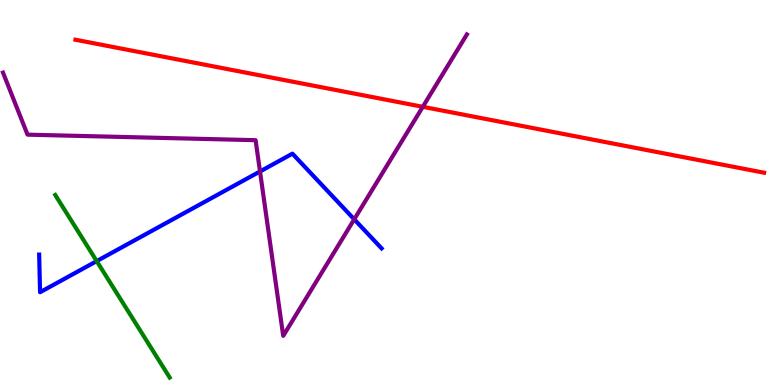[{'lines': ['blue', 'red'], 'intersections': []}, {'lines': ['green', 'red'], 'intersections': []}, {'lines': ['purple', 'red'], 'intersections': [{'x': 5.46, 'y': 7.23}]}, {'lines': ['blue', 'green'], 'intersections': [{'x': 1.25, 'y': 3.22}]}, {'lines': ['blue', 'purple'], 'intersections': [{'x': 3.35, 'y': 5.55}, {'x': 4.57, 'y': 4.3}]}, {'lines': ['green', 'purple'], 'intersections': []}]